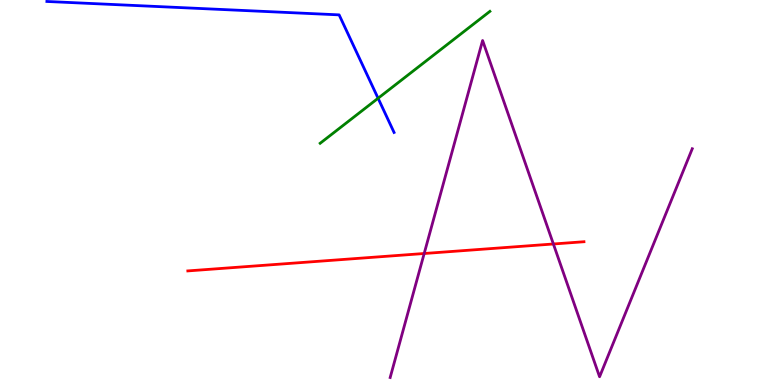[{'lines': ['blue', 'red'], 'intersections': []}, {'lines': ['green', 'red'], 'intersections': []}, {'lines': ['purple', 'red'], 'intersections': [{'x': 5.47, 'y': 3.42}, {'x': 7.14, 'y': 3.66}]}, {'lines': ['blue', 'green'], 'intersections': [{'x': 4.88, 'y': 7.45}]}, {'lines': ['blue', 'purple'], 'intersections': []}, {'lines': ['green', 'purple'], 'intersections': []}]